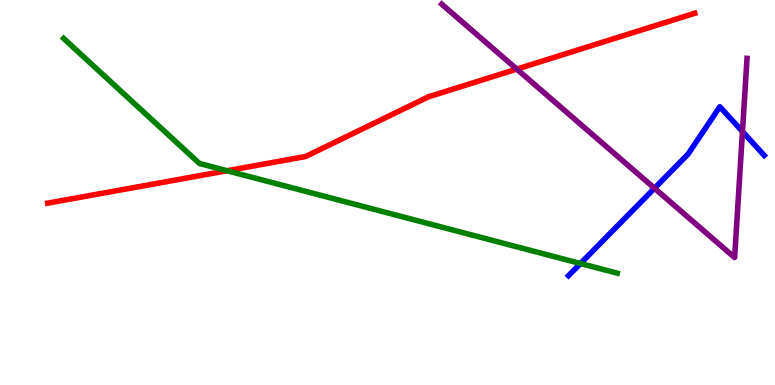[{'lines': ['blue', 'red'], 'intersections': []}, {'lines': ['green', 'red'], 'intersections': [{'x': 2.93, 'y': 5.57}]}, {'lines': ['purple', 'red'], 'intersections': [{'x': 6.67, 'y': 8.21}]}, {'lines': ['blue', 'green'], 'intersections': [{'x': 7.49, 'y': 3.16}]}, {'lines': ['blue', 'purple'], 'intersections': [{'x': 8.45, 'y': 5.11}, {'x': 9.58, 'y': 6.58}]}, {'lines': ['green', 'purple'], 'intersections': []}]